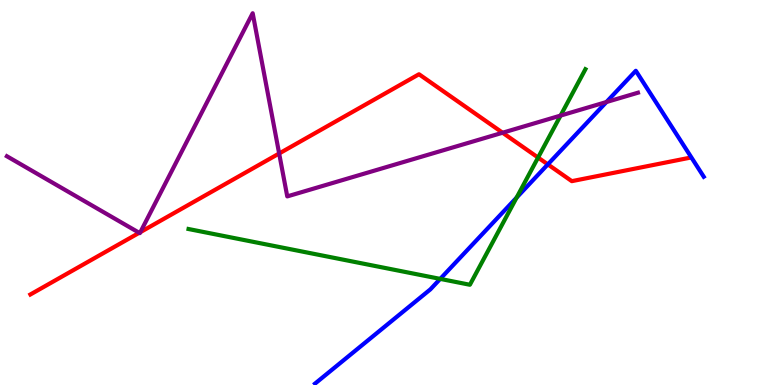[{'lines': ['blue', 'red'], 'intersections': [{'x': 7.07, 'y': 5.73}]}, {'lines': ['green', 'red'], 'intersections': [{'x': 6.94, 'y': 5.91}]}, {'lines': ['purple', 'red'], 'intersections': [{'x': 1.8, 'y': 3.95}, {'x': 1.81, 'y': 3.97}, {'x': 3.6, 'y': 6.01}, {'x': 6.49, 'y': 6.55}]}, {'lines': ['blue', 'green'], 'intersections': [{'x': 5.68, 'y': 2.76}, {'x': 6.67, 'y': 4.87}]}, {'lines': ['blue', 'purple'], 'intersections': [{'x': 7.83, 'y': 7.35}]}, {'lines': ['green', 'purple'], 'intersections': [{'x': 7.23, 'y': 7.0}]}]